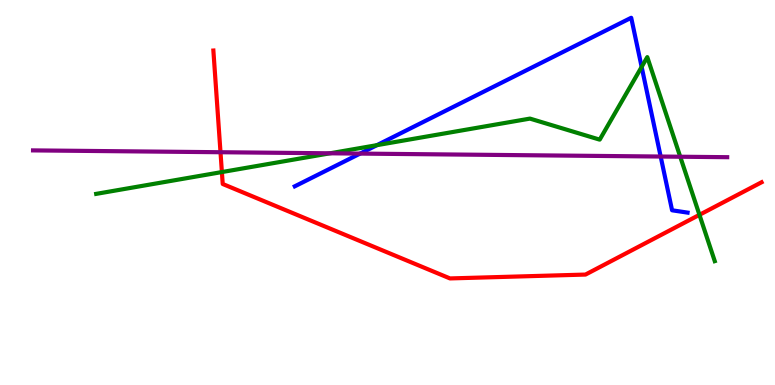[{'lines': ['blue', 'red'], 'intersections': []}, {'lines': ['green', 'red'], 'intersections': [{'x': 2.86, 'y': 5.53}, {'x': 9.03, 'y': 4.42}]}, {'lines': ['purple', 'red'], 'intersections': [{'x': 2.85, 'y': 6.05}]}, {'lines': ['blue', 'green'], 'intersections': [{'x': 4.86, 'y': 6.23}, {'x': 8.28, 'y': 8.26}]}, {'lines': ['blue', 'purple'], 'intersections': [{'x': 4.65, 'y': 6.01}, {'x': 8.52, 'y': 5.93}]}, {'lines': ['green', 'purple'], 'intersections': [{'x': 4.26, 'y': 6.02}, {'x': 8.78, 'y': 5.93}]}]